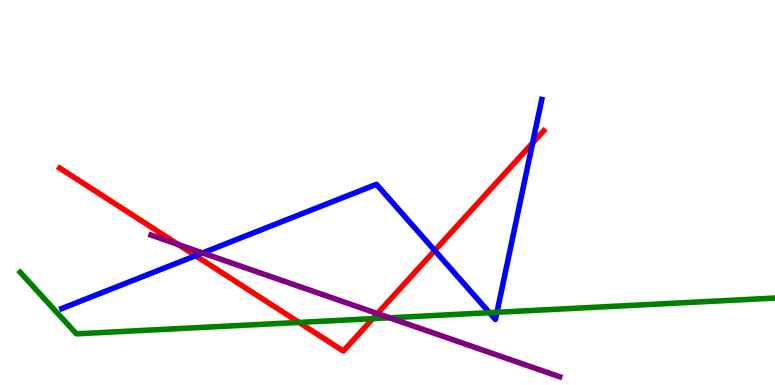[{'lines': ['blue', 'red'], 'intersections': [{'x': 2.52, 'y': 3.36}, {'x': 5.61, 'y': 3.49}, {'x': 6.87, 'y': 6.29}]}, {'lines': ['green', 'red'], 'intersections': [{'x': 3.86, 'y': 1.63}, {'x': 4.81, 'y': 1.72}]}, {'lines': ['purple', 'red'], 'intersections': [{'x': 2.3, 'y': 3.65}, {'x': 4.87, 'y': 1.86}]}, {'lines': ['blue', 'green'], 'intersections': [{'x': 6.32, 'y': 1.88}, {'x': 6.41, 'y': 1.89}]}, {'lines': ['blue', 'purple'], 'intersections': [{'x': 2.61, 'y': 3.43}]}, {'lines': ['green', 'purple'], 'intersections': [{'x': 5.03, 'y': 1.75}]}]